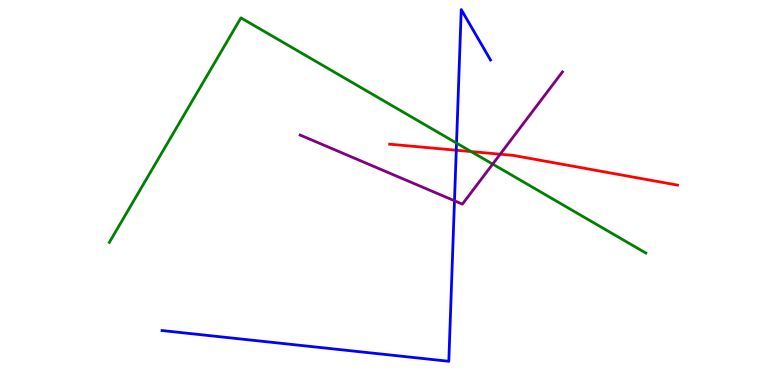[{'lines': ['blue', 'red'], 'intersections': [{'x': 5.89, 'y': 6.1}]}, {'lines': ['green', 'red'], 'intersections': [{'x': 6.08, 'y': 6.06}]}, {'lines': ['purple', 'red'], 'intersections': [{'x': 6.45, 'y': 5.99}]}, {'lines': ['blue', 'green'], 'intersections': [{'x': 5.89, 'y': 6.28}]}, {'lines': ['blue', 'purple'], 'intersections': [{'x': 5.86, 'y': 4.79}]}, {'lines': ['green', 'purple'], 'intersections': [{'x': 6.36, 'y': 5.74}]}]